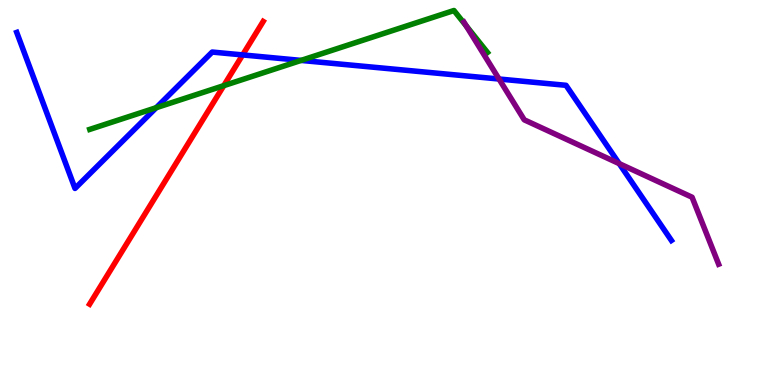[{'lines': ['blue', 'red'], 'intersections': [{'x': 3.13, 'y': 8.57}]}, {'lines': ['green', 'red'], 'intersections': [{'x': 2.89, 'y': 7.78}]}, {'lines': ['purple', 'red'], 'intersections': []}, {'lines': ['blue', 'green'], 'intersections': [{'x': 2.02, 'y': 7.2}, {'x': 3.88, 'y': 8.43}]}, {'lines': ['blue', 'purple'], 'intersections': [{'x': 6.44, 'y': 7.95}, {'x': 7.99, 'y': 5.75}]}, {'lines': ['green', 'purple'], 'intersections': [{'x': 6.02, 'y': 9.33}]}]